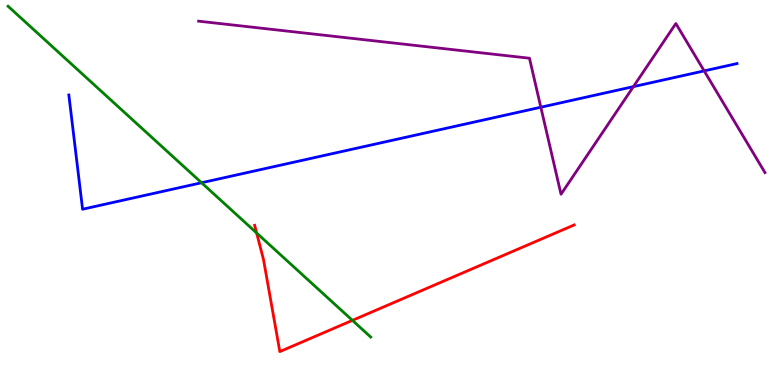[{'lines': ['blue', 'red'], 'intersections': []}, {'lines': ['green', 'red'], 'intersections': [{'x': 3.31, 'y': 3.95}, {'x': 4.55, 'y': 1.68}]}, {'lines': ['purple', 'red'], 'intersections': []}, {'lines': ['blue', 'green'], 'intersections': [{'x': 2.6, 'y': 5.25}]}, {'lines': ['blue', 'purple'], 'intersections': [{'x': 6.98, 'y': 7.21}, {'x': 8.17, 'y': 7.75}, {'x': 9.09, 'y': 8.16}]}, {'lines': ['green', 'purple'], 'intersections': []}]